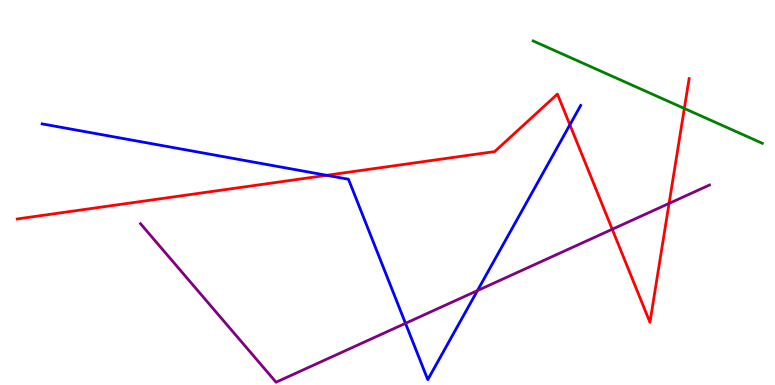[{'lines': ['blue', 'red'], 'intersections': [{'x': 4.21, 'y': 5.45}, {'x': 7.35, 'y': 6.76}]}, {'lines': ['green', 'red'], 'intersections': [{'x': 8.83, 'y': 7.18}]}, {'lines': ['purple', 'red'], 'intersections': [{'x': 7.9, 'y': 4.04}, {'x': 8.63, 'y': 4.72}]}, {'lines': ['blue', 'green'], 'intersections': []}, {'lines': ['blue', 'purple'], 'intersections': [{'x': 5.23, 'y': 1.6}, {'x': 6.16, 'y': 2.45}]}, {'lines': ['green', 'purple'], 'intersections': []}]